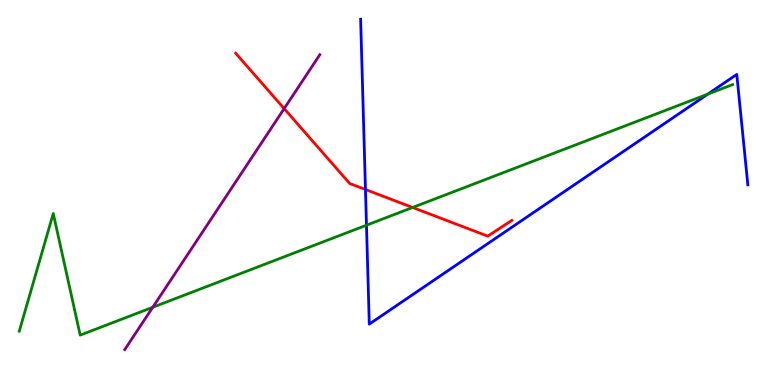[{'lines': ['blue', 'red'], 'intersections': [{'x': 4.72, 'y': 5.08}]}, {'lines': ['green', 'red'], 'intersections': [{'x': 5.32, 'y': 4.61}]}, {'lines': ['purple', 'red'], 'intersections': [{'x': 3.67, 'y': 7.18}]}, {'lines': ['blue', 'green'], 'intersections': [{'x': 4.73, 'y': 4.15}, {'x': 9.13, 'y': 7.55}]}, {'lines': ['blue', 'purple'], 'intersections': []}, {'lines': ['green', 'purple'], 'intersections': [{'x': 1.97, 'y': 2.02}]}]